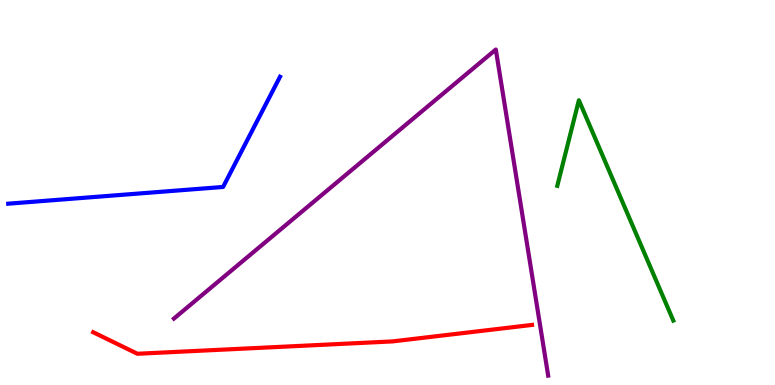[{'lines': ['blue', 'red'], 'intersections': []}, {'lines': ['green', 'red'], 'intersections': []}, {'lines': ['purple', 'red'], 'intersections': []}, {'lines': ['blue', 'green'], 'intersections': []}, {'lines': ['blue', 'purple'], 'intersections': []}, {'lines': ['green', 'purple'], 'intersections': []}]